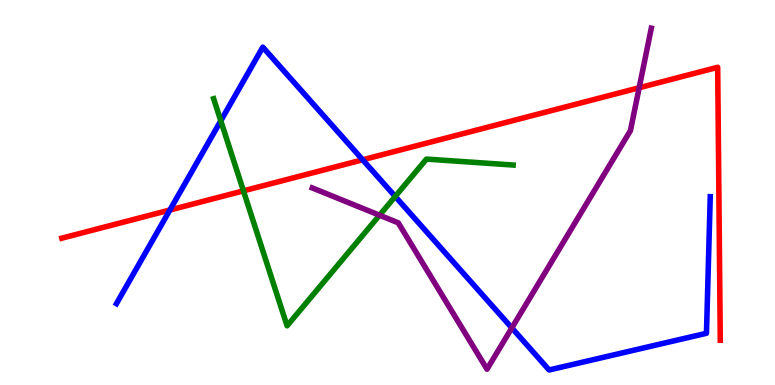[{'lines': ['blue', 'red'], 'intersections': [{'x': 2.19, 'y': 4.54}, {'x': 4.68, 'y': 5.85}]}, {'lines': ['green', 'red'], 'intersections': [{'x': 3.14, 'y': 5.04}]}, {'lines': ['purple', 'red'], 'intersections': [{'x': 8.25, 'y': 7.72}]}, {'lines': ['blue', 'green'], 'intersections': [{'x': 2.85, 'y': 6.86}, {'x': 5.1, 'y': 4.9}]}, {'lines': ['blue', 'purple'], 'intersections': [{'x': 6.6, 'y': 1.48}]}, {'lines': ['green', 'purple'], 'intersections': [{'x': 4.9, 'y': 4.41}]}]